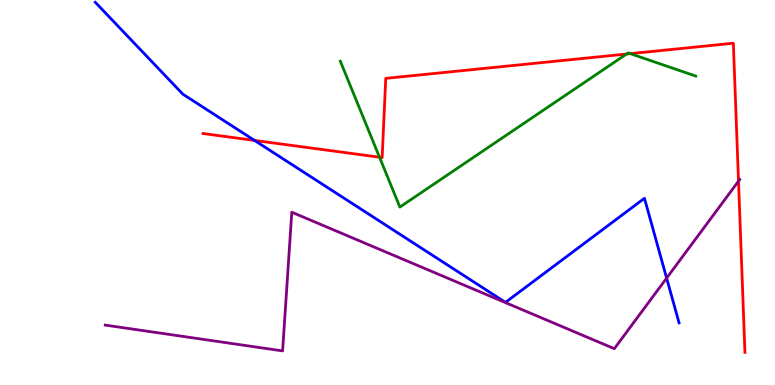[{'lines': ['blue', 'red'], 'intersections': [{'x': 3.28, 'y': 6.35}]}, {'lines': ['green', 'red'], 'intersections': [{'x': 4.9, 'y': 5.92}, {'x': 8.08, 'y': 8.6}, {'x': 8.13, 'y': 8.61}]}, {'lines': ['purple', 'red'], 'intersections': [{'x': 9.53, 'y': 5.3}]}, {'lines': ['blue', 'green'], 'intersections': []}, {'lines': ['blue', 'purple'], 'intersections': [{'x': 8.6, 'y': 2.78}]}, {'lines': ['green', 'purple'], 'intersections': []}]